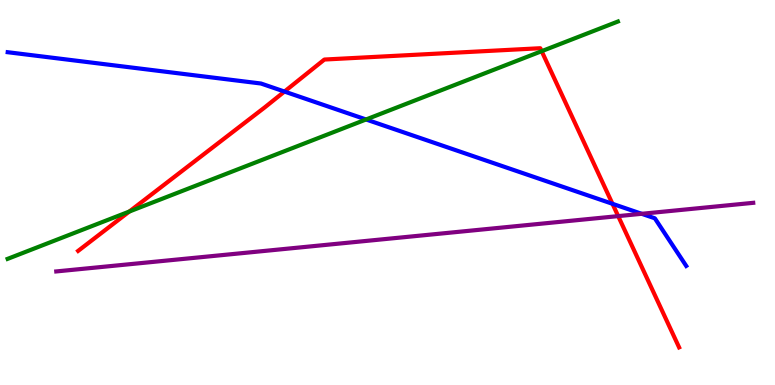[{'lines': ['blue', 'red'], 'intersections': [{'x': 3.67, 'y': 7.62}, {'x': 7.9, 'y': 4.71}]}, {'lines': ['green', 'red'], 'intersections': [{'x': 1.67, 'y': 4.51}, {'x': 6.99, 'y': 8.67}]}, {'lines': ['purple', 'red'], 'intersections': [{'x': 7.98, 'y': 4.39}]}, {'lines': ['blue', 'green'], 'intersections': [{'x': 4.72, 'y': 6.9}]}, {'lines': ['blue', 'purple'], 'intersections': [{'x': 8.28, 'y': 4.45}]}, {'lines': ['green', 'purple'], 'intersections': []}]